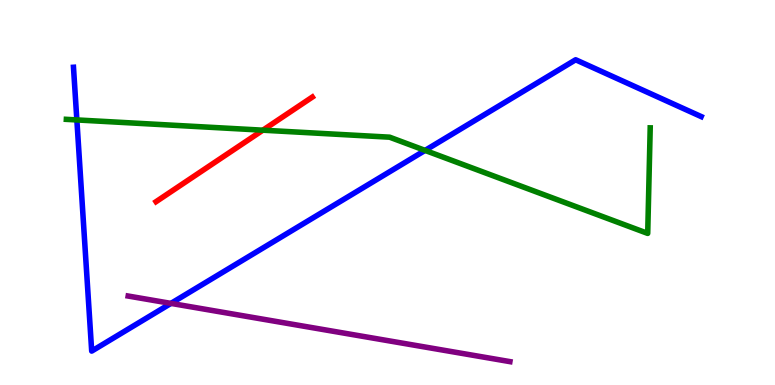[{'lines': ['blue', 'red'], 'intersections': []}, {'lines': ['green', 'red'], 'intersections': [{'x': 3.39, 'y': 6.62}]}, {'lines': ['purple', 'red'], 'intersections': []}, {'lines': ['blue', 'green'], 'intersections': [{'x': 0.992, 'y': 6.88}, {'x': 5.49, 'y': 6.09}]}, {'lines': ['blue', 'purple'], 'intersections': [{'x': 2.21, 'y': 2.12}]}, {'lines': ['green', 'purple'], 'intersections': []}]